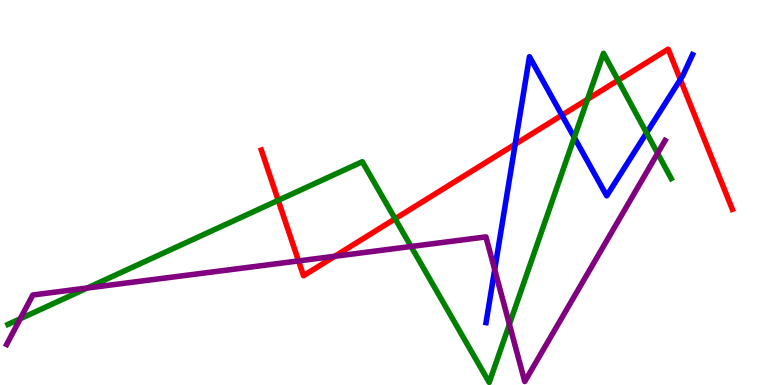[{'lines': ['blue', 'red'], 'intersections': [{'x': 6.65, 'y': 6.25}, {'x': 7.25, 'y': 7.01}, {'x': 8.78, 'y': 7.93}]}, {'lines': ['green', 'red'], 'intersections': [{'x': 3.59, 'y': 4.8}, {'x': 5.1, 'y': 4.32}, {'x': 7.58, 'y': 7.42}, {'x': 7.98, 'y': 7.91}]}, {'lines': ['purple', 'red'], 'intersections': [{'x': 3.85, 'y': 3.22}, {'x': 4.32, 'y': 3.34}]}, {'lines': ['blue', 'green'], 'intersections': [{'x': 7.41, 'y': 6.43}, {'x': 8.34, 'y': 6.55}]}, {'lines': ['blue', 'purple'], 'intersections': [{'x': 6.38, 'y': 3.0}]}, {'lines': ['green', 'purple'], 'intersections': [{'x': 0.261, 'y': 1.72}, {'x': 1.13, 'y': 2.52}, {'x': 5.3, 'y': 3.6}, {'x': 6.57, 'y': 1.58}, {'x': 8.49, 'y': 6.02}]}]